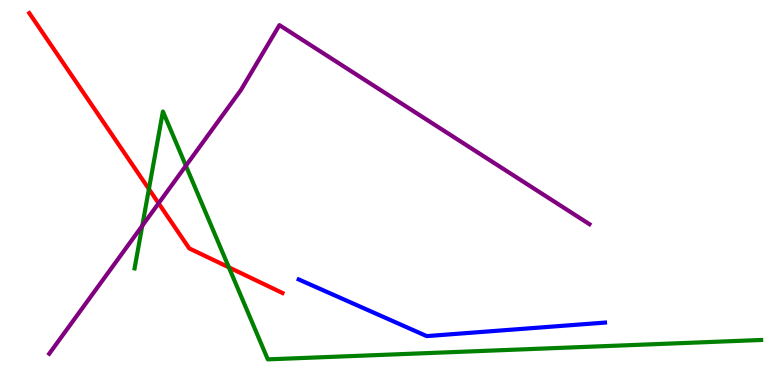[{'lines': ['blue', 'red'], 'intersections': []}, {'lines': ['green', 'red'], 'intersections': [{'x': 1.92, 'y': 5.09}, {'x': 2.95, 'y': 3.06}]}, {'lines': ['purple', 'red'], 'intersections': [{'x': 2.05, 'y': 4.72}]}, {'lines': ['blue', 'green'], 'intersections': []}, {'lines': ['blue', 'purple'], 'intersections': []}, {'lines': ['green', 'purple'], 'intersections': [{'x': 1.84, 'y': 4.14}, {'x': 2.4, 'y': 5.69}]}]